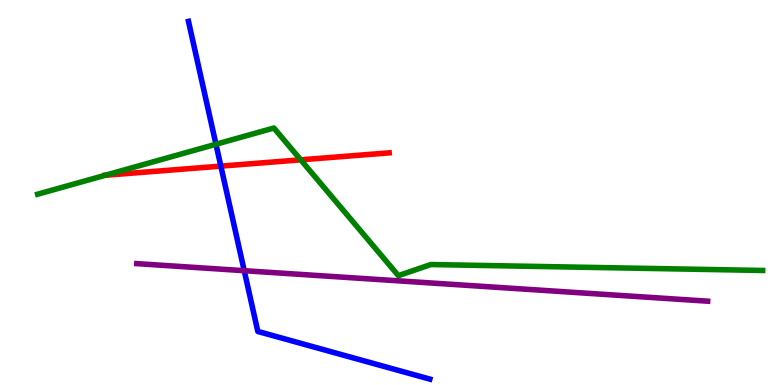[{'lines': ['blue', 'red'], 'intersections': [{'x': 2.85, 'y': 5.69}]}, {'lines': ['green', 'red'], 'intersections': [{'x': 1.36, 'y': 5.45}, {'x': 3.88, 'y': 5.85}]}, {'lines': ['purple', 'red'], 'intersections': []}, {'lines': ['blue', 'green'], 'intersections': [{'x': 2.79, 'y': 6.25}]}, {'lines': ['blue', 'purple'], 'intersections': [{'x': 3.15, 'y': 2.97}]}, {'lines': ['green', 'purple'], 'intersections': []}]